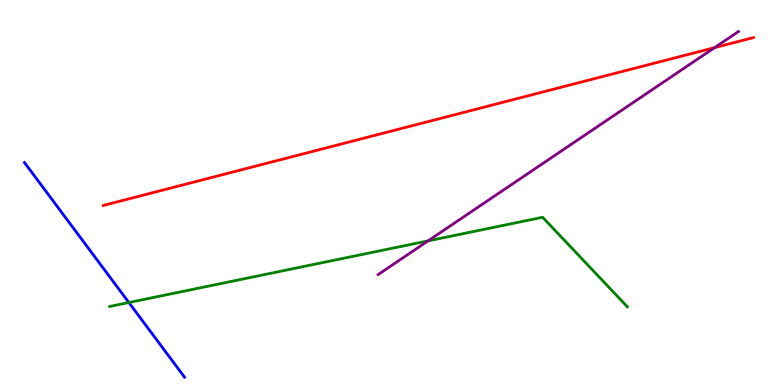[{'lines': ['blue', 'red'], 'intersections': []}, {'lines': ['green', 'red'], 'intersections': []}, {'lines': ['purple', 'red'], 'intersections': [{'x': 9.22, 'y': 8.76}]}, {'lines': ['blue', 'green'], 'intersections': [{'x': 1.66, 'y': 2.14}]}, {'lines': ['blue', 'purple'], 'intersections': []}, {'lines': ['green', 'purple'], 'intersections': [{'x': 5.52, 'y': 3.74}]}]